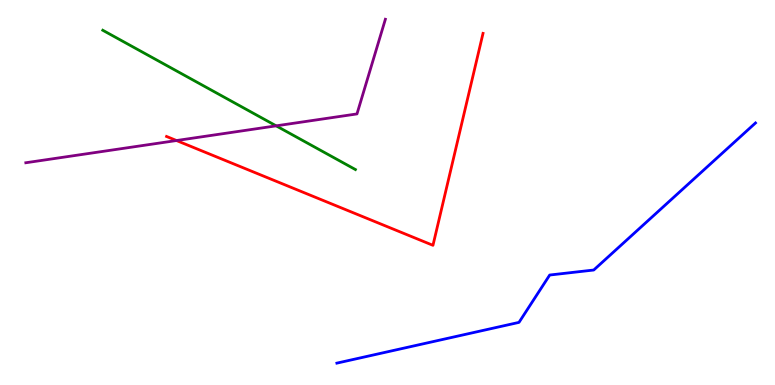[{'lines': ['blue', 'red'], 'intersections': []}, {'lines': ['green', 'red'], 'intersections': []}, {'lines': ['purple', 'red'], 'intersections': [{'x': 2.28, 'y': 6.35}]}, {'lines': ['blue', 'green'], 'intersections': []}, {'lines': ['blue', 'purple'], 'intersections': []}, {'lines': ['green', 'purple'], 'intersections': [{'x': 3.56, 'y': 6.73}]}]